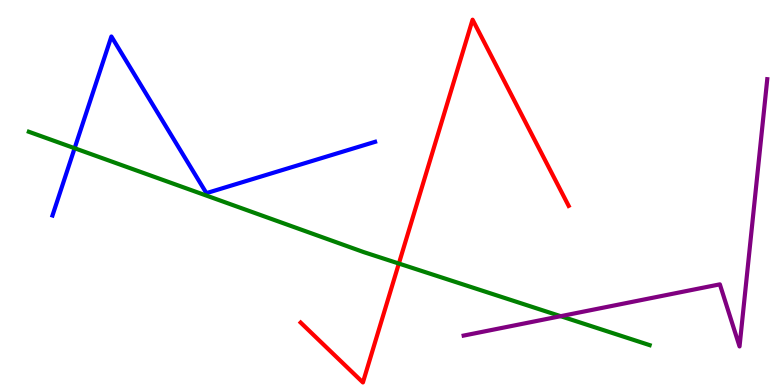[{'lines': ['blue', 'red'], 'intersections': []}, {'lines': ['green', 'red'], 'intersections': [{'x': 5.15, 'y': 3.15}]}, {'lines': ['purple', 'red'], 'intersections': []}, {'lines': ['blue', 'green'], 'intersections': [{'x': 0.963, 'y': 6.15}]}, {'lines': ['blue', 'purple'], 'intersections': []}, {'lines': ['green', 'purple'], 'intersections': [{'x': 7.23, 'y': 1.79}]}]